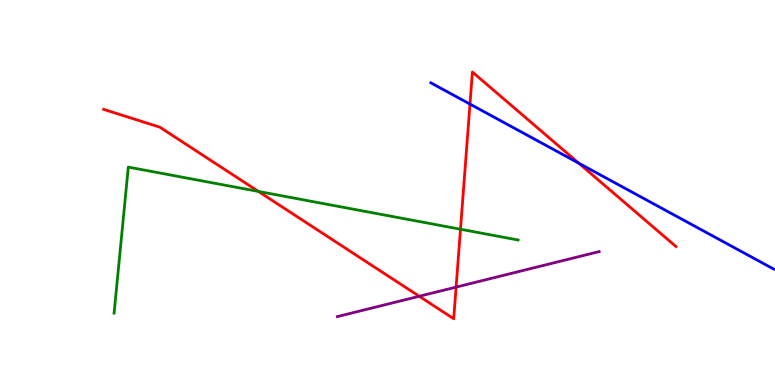[{'lines': ['blue', 'red'], 'intersections': [{'x': 6.06, 'y': 7.3}, {'x': 7.47, 'y': 5.76}]}, {'lines': ['green', 'red'], 'intersections': [{'x': 3.33, 'y': 5.03}, {'x': 5.94, 'y': 4.05}]}, {'lines': ['purple', 'red'], 'intersections': [{'x': 5.41, 'y': 2.3}, {'x': 5.89, 'y': 2.54}]}, {'lines': ['blue', 'green'], 'intersections': []}, {'lines': ['blue', 'purple'], 'intersections': []}, {'lines': ['green', 'purple'], 'intersections': []}]